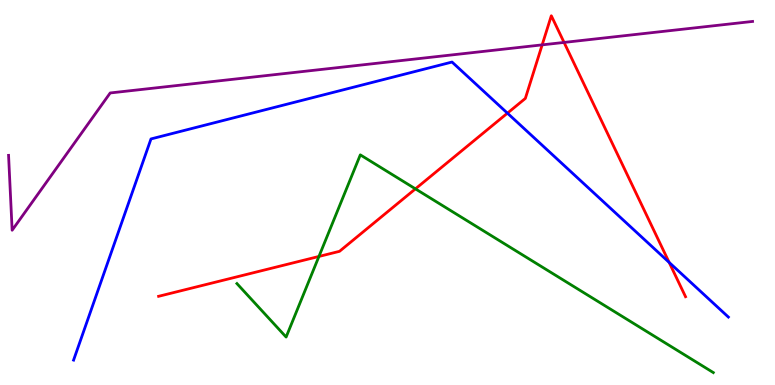[{'lines': ['blue', 'red'], 'intersections': [{'x': 6.55, 'y': 7.06}, {'x': 8.63, 'y': 3.18}]}, {'lines': ['green', 'red'], 'intersections': [{'x': 4.12, 'y': 3.34}, {'x': 5.36, 'y': 5.09}]}, {'lines': ['purple', 'red'], 'intersections': [{'x': 7.0, 'y': 8.83}, {'x': 7.28, 'y': 8.9}]}, {'lines': ['blue', 'green'], 'intersections': []}, {'lines': ['blue', 'purple'], 'intersections': []}, {'lines': ['green', 'purple'], 'intersections': []}]